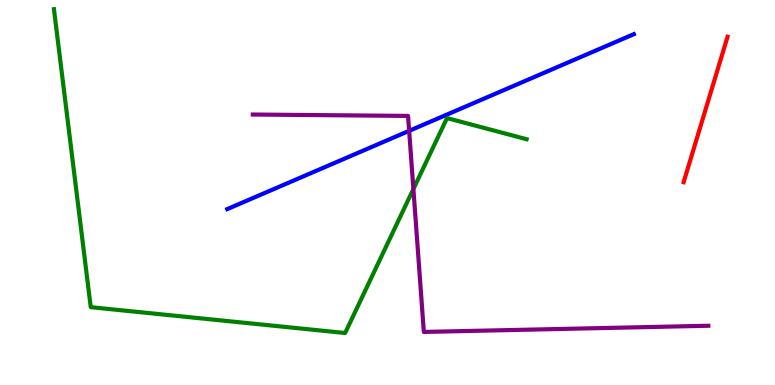[{'lines': ['blue', 'red'], 'intersections': []}, {'lines': ['green', 'red'], 'intersections': []}, {'lines': ['purple', 'red'], 'intersections': []}, {'lines': ['blue', 'green'], 'intersections': []}, {'lines': ['blue', 'purple'], 'intersections': [{'x': 5.28, 'y': 6.6}]}, {'lines': ['green', 'purple'], 'intersections': [{'x': 5.33, 'y': 5.09}]}]